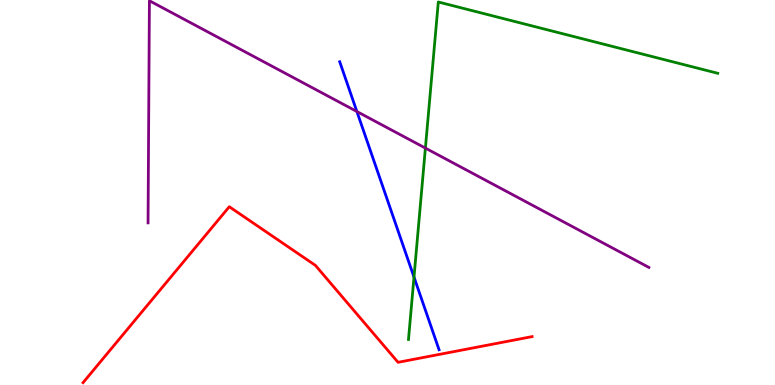[{'lines': ['blue', 'red'], 'intersections': []}, {'lines': ['green', 'red'], 'intersections': []}, {'lines': ['purple', 'red'], 'intersections': []}, {'lines': ['blue', 'green'], 'intersections': [{'x': 5.34, 'y': 2.8}]}, {'lines': ['blue', 'purple'], 'intersections': [{'x': 4.6, 'y': 7.1}]}, {'lines': ['green', 'purple'], 'intersections': [{'x': 5.49, 'y': 6.15}]}]